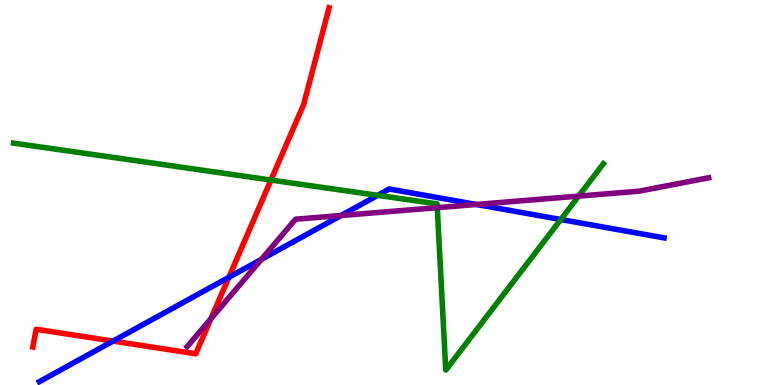[{'lines': ['blue', 'red'], 'intersections': [{'x': 1.46, 'y': 1.14}, {'x': 2.95, 'y': 2.8}]}, {'lines': ['green', 'red'], 'intersections': [{'x': 3.5, 'y': 5.32}]}, {'lines': ['purple', 'red'], 'intersections': [{'x': 2.72, 'y': 1.72}]}, {'lines': ['blue', 'green'], 'intersections': [{'x': 4.87, 'y': 4.93}, {'x': 7.24, 'y': 4.3}]}, {'lines': ['blue', 'purple'], 'intersections': [{'x': 3.37, 'y': 3.26}, {'x': 4.4, 'y': 4.4}, {'x': 6.15, 'y': 4.69}]}, {'lines': ['green', 'purple'], 'intersections': [{'x': 5.64, 'y': 4.61}, {'x': 7.47, 'y': 4.91}]}]